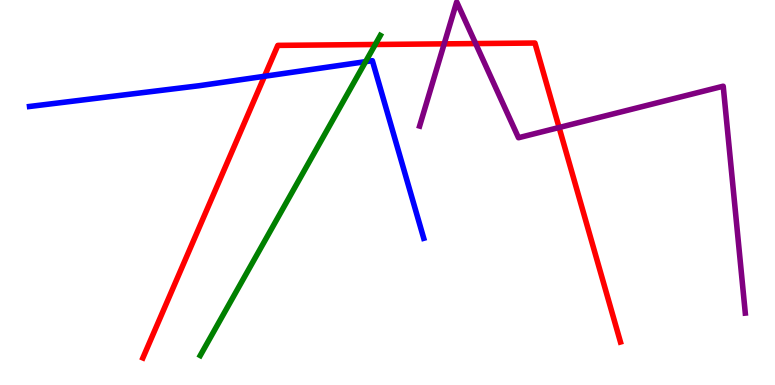[{'lines': ['blue', 'red'], 'intersections': [{'x': 3.41, 'y': 8.02}]}, {'lines': ['green', 'red'], 'intersections': [{'x': 4.84, 'y': 8.84}]}, {'lines': ['purple', 'red'], 'intersections': [{'x': 5.73, 'y': 8.86}, {'x': 6.14, 'y': 8.87}, {'x': 7.21, 'y': 6.69}]}, {'lines': ['blue', 'green'], 'intersections': [{'x': 4.72, 'y': 8.4}]}, {'lines': ['blue', 'purple'], 'intersections': []}, {'lines': ['green', 'purple'], 'intersections': []}]